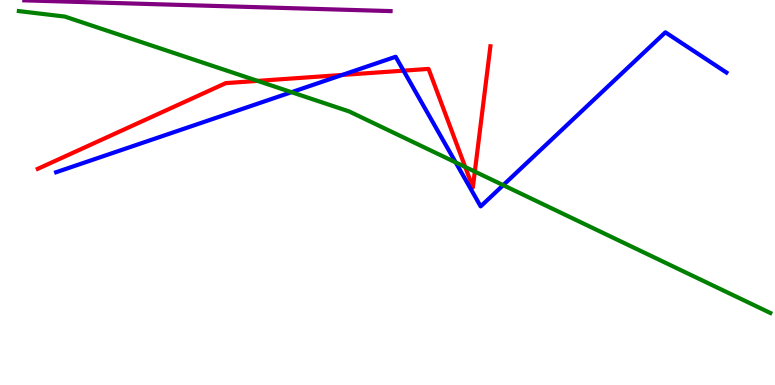[{'lines': ['blue', 'red'], 'intersections': [{'x': 4.42, 'y': 8.05}, {'x': 5.21, 'y': 8.16}]}, {'lines': ['green', 'red'], 'intersections': [{'x': 3.32, 'y': 7.9}, {'x': 6.0, 'y': 5.66}, {'x': 6.13, 'y': 5.54}]}, {'lines': ['purple', 'red'], 'intersections': []}, {'lines': ['blue', 'green'], 'intersections': [{'x': 3.76, 'y': 7.61}, {'x': 5.88, 'y': 5.78}, {'x': 6.49, 'y': 5.19}]}, {'lines': ['blue', 'purple'], 'intersections': []}, {'lines': ['green', 'purple'], 'intersections': []}]